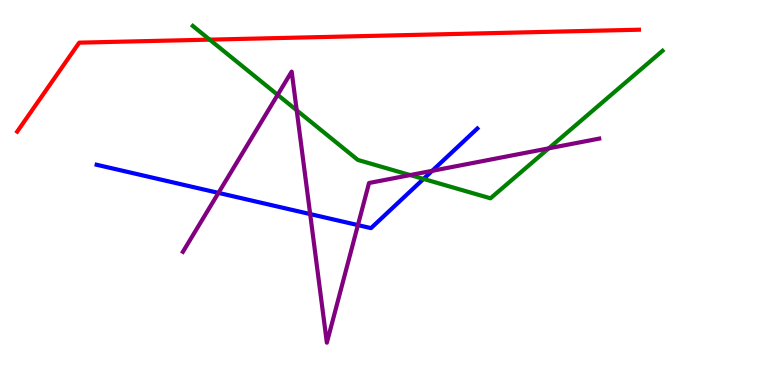[{'lines': ['blue', 'red'], 'intersections': []}, {'lines': ['green', 'red'], 'intersections': [{'x': 2.71, 'y': 8.97}]}, {'lines': ['purple', 'red'], 'intersections': []}, {'lines': ['blue', 'green'], 'intersections': [{'x': 5.46, 'y': 5.35}]}, {'lines': ['blue', 'purple'], 'intersections': [{'x': 2.82, 'y': 4.99}, {'x': 4.0, 'y': 4.44}, {'x': 4.62, 'y': 4.15}, {'x': 5.58, 'y': 5.56}]}, {'lines': ['green', 'purple'], 'intersections': [{'x': 3.58, 'y': 7.54}, {'x': 3.83, 'y': 7.14}, {'x': 5.29, 'y': 5.45}, {'x': 7.08, 'y': 6.15}]}]